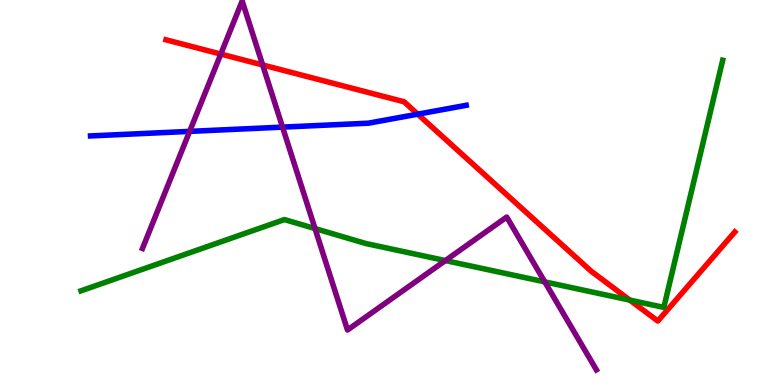[{'lines': ['blue', 'red'], 'intersections': [{'x': 5.39, 'y': 7.03}]}, {'lines': ['green', 'red'], 'intersections': [{'x': 8.13, 'y': 2.21}]}, {'lines': ['purple', 'red'], 'intersections': [{'x': 2.85, 'y': 8.6}, {'x': 3.39, 'y': 8.31}]}, {'lines': ['blue', 'green'], 'intersections': []}, {'lines': ['blue', 'purple'], 'intersections': [{'x': 2.45, 'y': 6.59}, {'x': 3.65, 'y': 6.7}]}, {'lines': ['green', 'purple'], 'intersections': [{'x': 4.06, 'y': 4.06}, {'x': 5.75, 'y': 3.23}, {'x': 7.03, 'y': 2.68}]}]